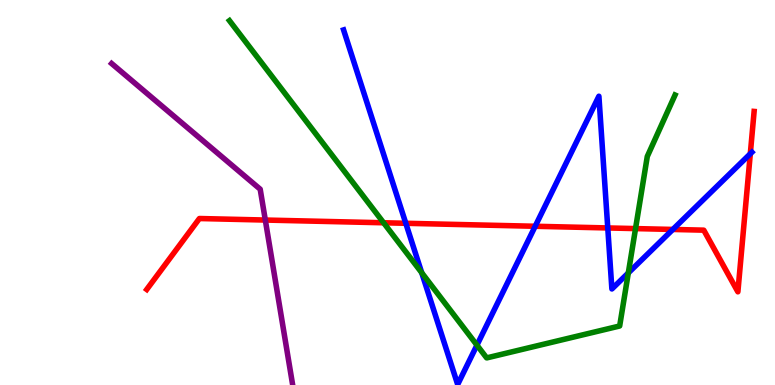[{'lines': ['blue', 'red'], 'intersections': [{'x': 5.24, 'y': 4.2}, {'x': 6.91, 'y': 4.12}, {'x': 7.84, 'y': 4.08}, {'x': 8.68, 'y': 4.04}, {'x': 9.68, 'y': 6.01}]}, {'lines': ['green', 'red'], 'intersections': [{'x': 4.95, 'y': 4.21}, {'x': 8.2, 'y': 4.06}]}, {'lines': ['purple', 'red'], 'intersections': [{'x': 3.42, 'y': 4.28}]}, {'lines': ['blue', 'green'], 'intersections': [{'x': 5.44, 'y': 2.92}, {'x': 6.15, 'y': 1.04}, {'x': 8.11, 'y': 2.91}]}, {'lines': ['blue', 'purple'], 'intersections': []}, {'lines': ['green', 'purple'], 'intersections': []}]